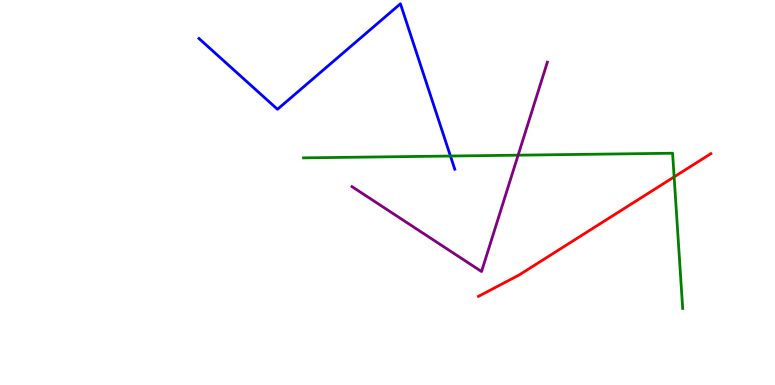[{'lines': ['blue', 'red'], 'intersections': []}, {'lines': ['green', 'red'], 'intersections': [{'x': 8.7, 'y': 5.4}]}, {'lines': ['purple', 'red'], 'intersections': []}, {'lines': ['blue', 'green'], 'intersections': [{'x': 5.81, 'y': 5.95}]}, {'lines': ['blue', 'purple'], 'intersections': []}, {'lines': ['green', 'purple'], 'intersections': [{'x': 6.69, 'y': 5.97}]}]